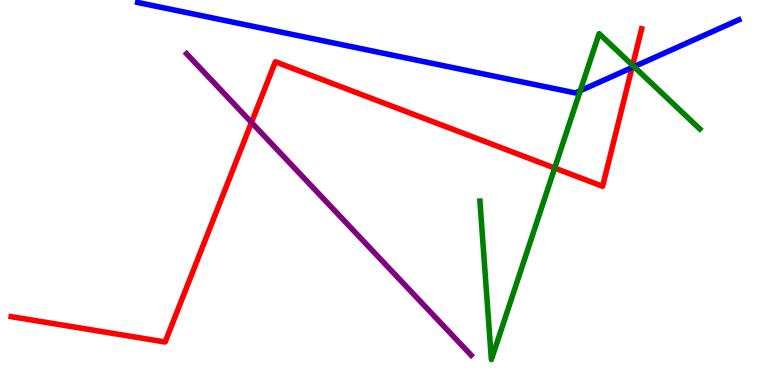[{'lines': ['blue', 'red'], 'intersections': [{'x': 8.16, 'y': 8.25}]}, {'lines': ['green', 'red'], 'intersections': [{'x': 7.16, 'y': 5.63}, {'x': 8.16, 'y': 8.3}]}, {'lines': ['purple', 'red'], 'intersections': [{'x': 3.24, 'y': 6.82}]}, {'lines': ['blue', 'green'], 'intersections': [{'x': 7.49, 'y': 7.64}, {'x': 8.18, 'y': 8.27}]}, {'lines': ['blue', 'purple'], 'intersections': []}, {'lines': ['green', 'purple'], 'intersections': []}]